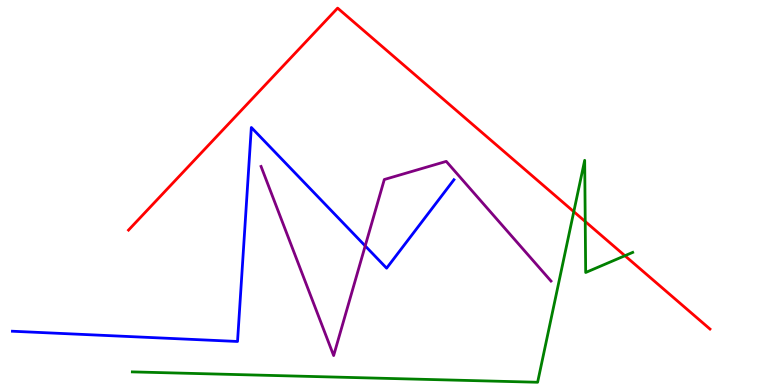[{'lines': ['blue', 'red'], 'intersections': []}, {'lines': ['green', 'red'], 'intersections': [{'x': 7.4, 'y': 4.5}, {'x': 7.55, 'y': 4.25}, {'x': 8.06, 'y': 3.36}]}, {'lines': ['purple', 'red'], 'intersections': []}, {'lines': ['blue', 'green'], 'intersections': []}, {'lines': ['blue', 'purple'], 'intersections': [{'x': 4.71, 'y': 3.61}]}, {'lines': ['green', 'purple'], 'intersections': []}]